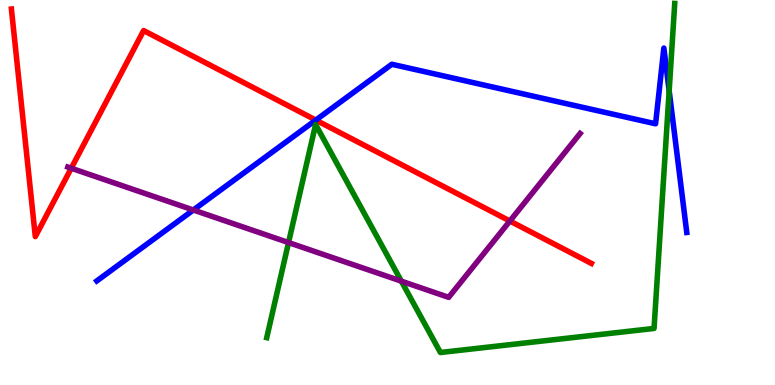[{'lines': ['blue', 'red'], 'intersections': [{'x': 4.07, 'y': 6.88}]}, {'lines': ['green', 'red'], 'intersections': []}, {'lines': ['purple', 'red'], 'intersections': [{'x': 0.919, 'y': 5.63}, {'x': 6.58, 'y': 4.26}]}, {'lines': ['blue', 'green'], 'intersections': [{'x': 8.63, 'y': 7.64}]}, {'lines': ['blue', 'purple'], 'intersections': [{'x': 2.5, 'y': 4.55}]}, {'lines': ['green', 'purple'], 'intersections': [{'x': 3.72, 'y': 3.7}, {'x': 5.18, 'y': 2.7}]}]